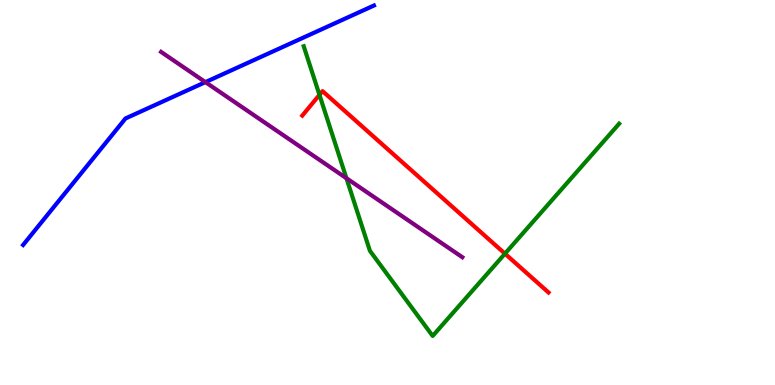[{'lines': ['blue', 'red'], 'intersections': []}, {'lines': ['green', 'red'], 'intersections': [{'x': 4.12, 'y': 7.54}, {'x': 6.52, 'y': 3.41}]}, {'lines': ['purple', 'red'], 'intersections': []}, {'lines': ['blue', 'green'], 'intersections': []}, {'lines': ['blue', 'purple'], 'intersections': [{'x': 2.65, 'y': 7.87}]}, {'lines': ['green', 'purple'], 'intersections': [{'x': 4.47, 'y': 5.37}]}]